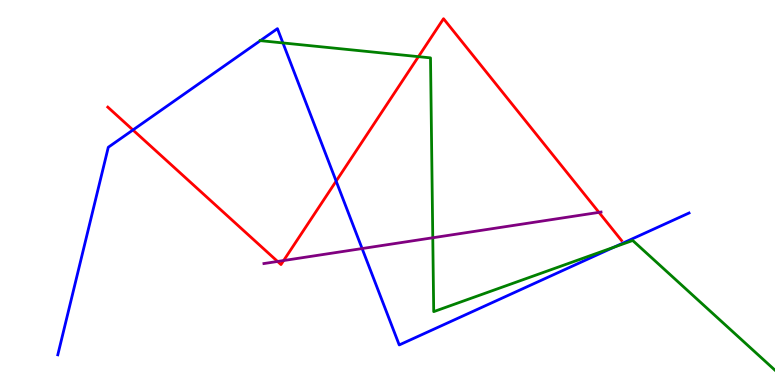[{'lines': ['blue', 'red'], 'intersections': [{'x': 1.72, 'y': 6.62}, {'x': 4.34, 'y': 5.3}]}, {'lines': ['green', 'red'], 'intersections': [{'x': 5.4, 'y': 8.53}]}, {'lines': ['purple', 'red'], 'intersections': [{'x': 3.58, 'y': 3.21}, {'x': 3.66, 'y': 3.23}, {'x': 7.73, 'y': 4.48}]}, {'lines': ['blue', 'green'], 'intersections': [{'x': 3.36, 'y': 8.94}, {'x': 3.65, 'y': 8.88}, {'x': 7.92, 'y': 3.58}]}, {'lines': ['blue', 'purple'], 'intersections': [{'x': 4.67, 'y': 3.54}]}, {'lines': ['green', 'purple'], 'intersections': [{'x': 5.58, 'y': 3.82}]}]